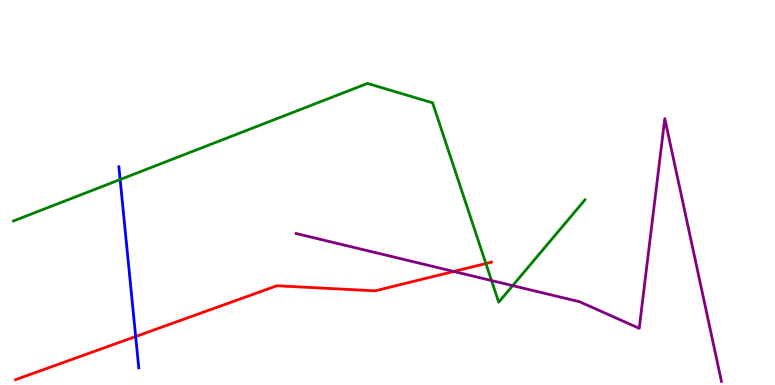[{'lines': ['blue', 'red'], 'intersections': [{'x': 1.75, 'y': 1.26}]}, {'lines': ['green', 'red'], 'intersections': [{'x': 6.27, 'y': 3.15}]}, {'lines': ['purple', 'red'], 'intersections': [{'x': 5.86, 'y': 2.95}]}, {'lines': ['blue', 'green'], 'intersections': [{'x': 1.55, 'y': 5.34}]}, {'lines': ['blue', 'purple'], 'intersections': []}, {'lines': ['green', 'purple'], 'intersections': [{'x': 6.34, 'y': 2.71}, {'x': 6.61, 'y': 2.58}]}]